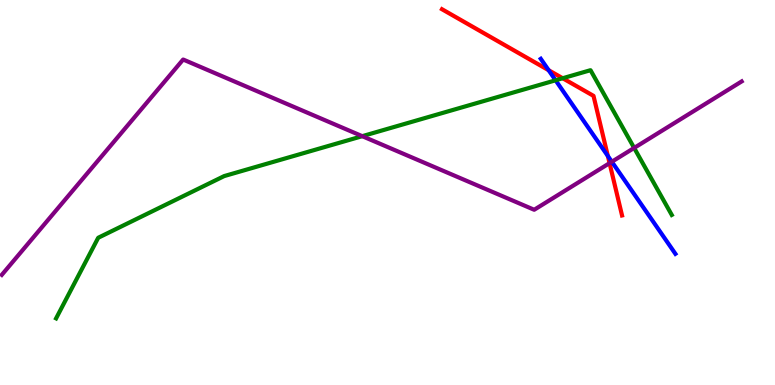[{'lines': ['blue', 'red'], 'intersections': [{'x': 7.08, 'y': 8.18}, {'x': 7.84, 'y': 5.95}]}, {'lines': ['green', 'red'], 'intersections': [{'x': 7.26, 'y': 7.97}]}, {'lines': ['purple', 'red'], 'intersections': [{'x': 7.87, 'y': 5.76}]}, {'lines': ['blue', 'green'], 'intersections': [{'x': 7.17, 'y': 7.91}]}, {'lines': ['blue', 'purple'], 'intersections': [{'x': 7.89, 'y': 5.8}]}, {'lines': ['green', 'purple'], 'intersections': [{'x': 4.67, 'y': 6.46}, {'x': 8.18, 'y': 6.16}]}]